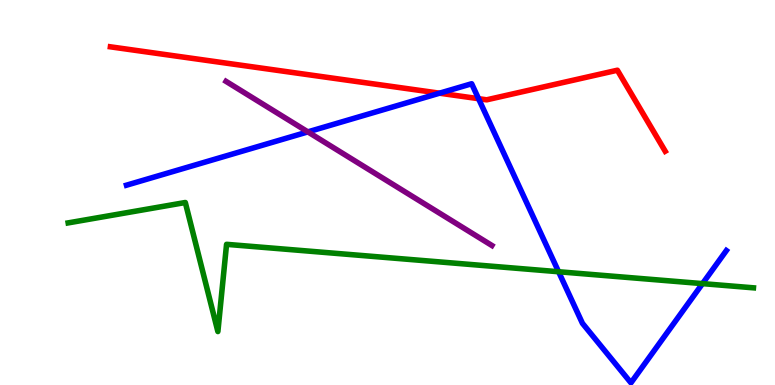[{'lines': ['blue', 'red'], 'intersections': [{'x': 5.67, 'y': 7.58}, {'x': 6.18, 'y': 7.44}]}, {'lines': ['green', 'red'], 'intersections': []}, {'lines': ['purple', 'red'], 'intersections': []}, {'lines': ['blue', 'green'], 'intersections': [{'x': 7.21, 'y': 2.94}, {'x': 9.06, 'y': 2.63}]}, {'lines': ['blue', 'purple'], 'intersections': [{'x': 3.97, 'y': 6.57}]}, {'lines': ['green', 'purple'], 'intersections': []}]